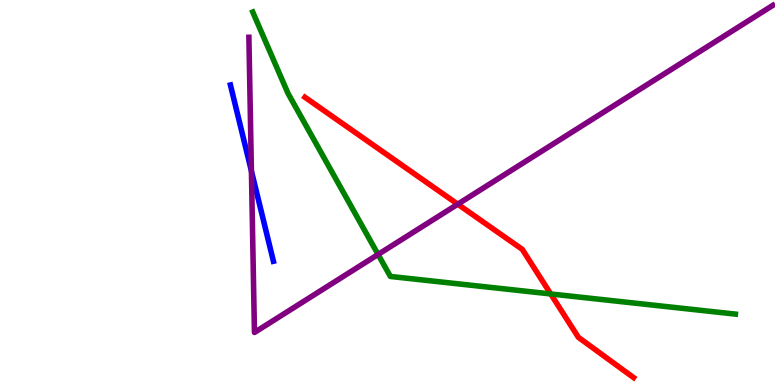[{'lines': ['blue', 'red'], 'intersections': []}, {'lines': ['green', 'red'], 'intersections': [{'x': 7.11, 'y': 2.36}]}, {'lines': ['purple', 'red'], 'intersections': [{'x': 5.91, 'y': 4.7}]}, {'lines': ['blue', 'green'], 'intersections': []}, {'lines': ['blue', 'purple'], 'intersections': [{'x': 3.24, 'y': 5.56}]}, {'lines': ['green', 'purple'], 'intersections': [{'x': 4.88, 'y': 3.39}]}]